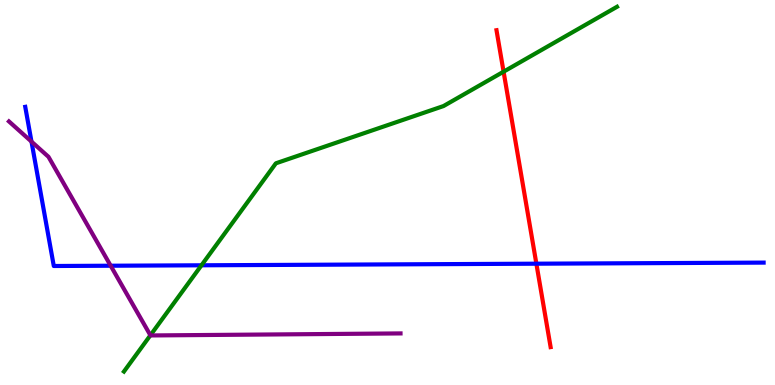[{'lines': ['blue', 'red'], 'intersections': [{'x': 6.92, 'y': 3.15}]}, {'lines': ['green', 'red'], 'intersections': [{'x': 6.5, 'y': 8.14}]}, {'lines': ['purple', 'red'], 'intersections': []}, {'lines': ['blue', 'green'], 'intersections': [{'x': 2.6, 'y': 3.11}]}, {'lines': ['blue', 'purple'], 'intersections': [{'x': 0.406, 'y': 6.32}, {'x': 1.43, 'y': 3.1}]}, {'lines': ['green', 'purple'], 'intersections': [{'x': 1.94, 'y': 1.29}]}]